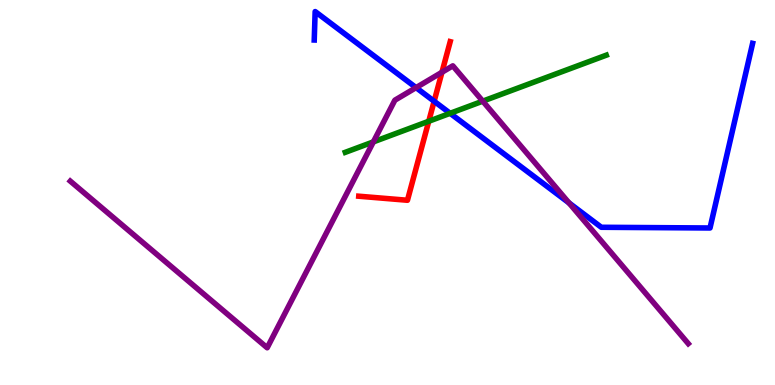[{'lines': ['blue', 'red'], 'intersections': [{'x': 5.6, 'y': 7.37}]}, {'lines': ['green', 'red'], 'intersections': [{'x': 5.53, 'y': 6.85}]}, {'lines': ['purple', 'red'], 'intersections': [{'x': 5.7, 'y': 8.12}]}, {'lines': ['blue', 'green'], 'intersections': [{'x': 5.81, 'y': 7.06}]}, {'lines': ['blue', 'purple'], 'intersections': [{'x': 5.37, 'y': 7.72}, {'x': 7.34, 'y': 4.73}]}, {'lines': ['green', 'purple'], 'intersections': [{'x': 4.82, 'y': 6.31}, {'x': 6.23, 'y': 7.37}]}]